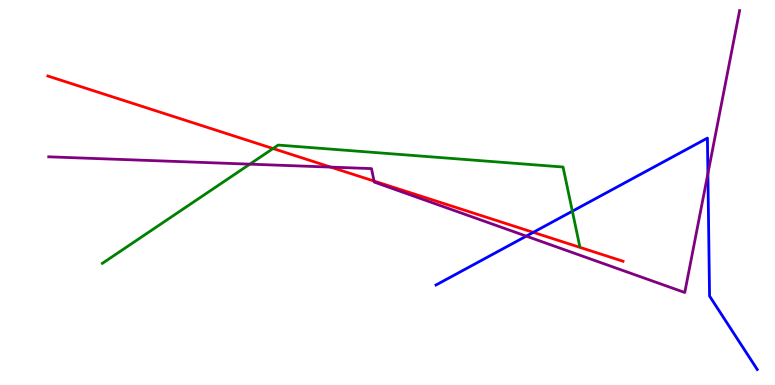[{'lines': ['blue', 'red'], 'intersections': [{'x': 6.88, 'y': 3.97}]}, {'lines': ['green', 'red'], 'intersections': [{'x': 3.52, 'y': 6.14}]}, {'lines': ['purple', 'red'], 'intersections': [{'x': 4.27, 'y': 5.66}, {'x': 4.83, 'y': 5.3}]}, {'lines': ['blue', 'green'], 'intersections': [{'x': 7.39, 'y': 4.51}]}, {'lines': ['blue', 'purple'], 'intersections': [{'x': 6.79, 'y': 3.87}, {'x': 9.13, 'y': 5.49}]}, {'lines': ['green', 'purple'], 'intersections': [{'x': 3.22, 'y': 5.74}]}]